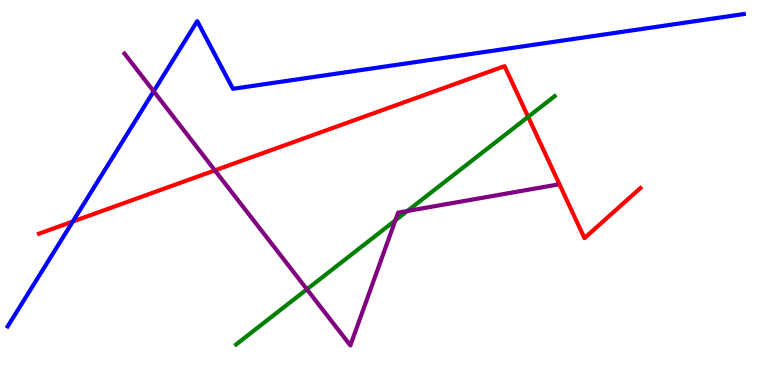[{'lines': ['blue', 'red'], 'intersections': [{'x': 0.94, 'y': 4.25}]}, {'lines': ['green', 'red'], 'intersections': [{'x': 6.81, 'y': 6.96}]}, {'lines': ['purple', 'red'], 'intersections': [{'x': 2.77, 'y': 5.57}]}, {'lines': ['blue', 'green'], 'intersections': []}, {'lines': ['blue', 'purple'], 'intersections': [{'x': 1.98, 'y': 7.63}]}, {'lines': ['green', 'purple'], 'intersections': [{'x': 3.96, 'y': 2.49}, {'x': 5.1, 'y': 4.28}, {'x': 5.26, 'y': 4.52}]}]